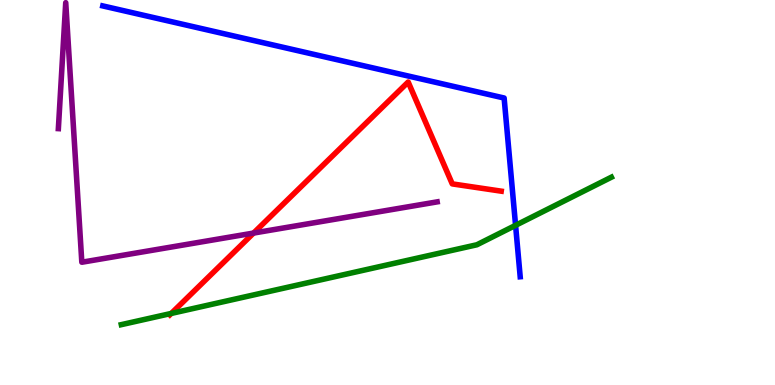[{'lines': ['blue', 'red'], 'intersections': []}, {'lines': ['green', 'red'], 'intersections': [{'x': 2.21, 'y': 1.86}]}, {'lines': ['purple', 'red'], 'intersections': [{'x': 3.27, 'y': 3.95}]}, {'lines': ['blue', 'green'], 'intersections': [{'x': 6.65, 'y': 4.15}]}, {'lines': ['blue', 'purple'], 'intersections': []}, {'lines': ['green', 'purple'], 'intersections': []}]